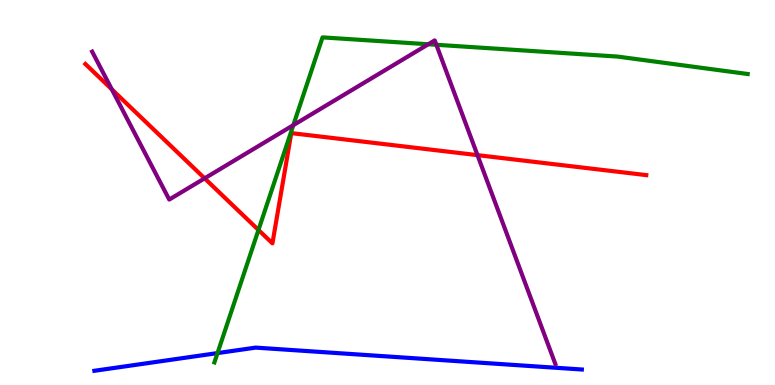[{'lines': ['blue', 'red'], 'intersections': []}, {'lines': ['green', 'red'], 'intersections': [{'x': 3.34, 'y': 4.03}]}, {'lines': ['purple', 'red'], 'intersections': [{'x': 1.44, 'y': 7.68}, {'x': 2.64, 'y': 5.37}, {'x': 6.16, 'y': 5.97}]}, {'lines': ['blue', 'green'], 'intersections': [{'x': 2.81, 'y': 0.829}]}, {'lines': ['blue', 'purple'], 'intersections': []}, {'lines': ['green', 'purple'], 'intersections': [{'x': 3.78, 'y': 6.75}, {'x': 5.53, 'y': 8.85}, {'x': 5.63, 'y': 8.84}]}]